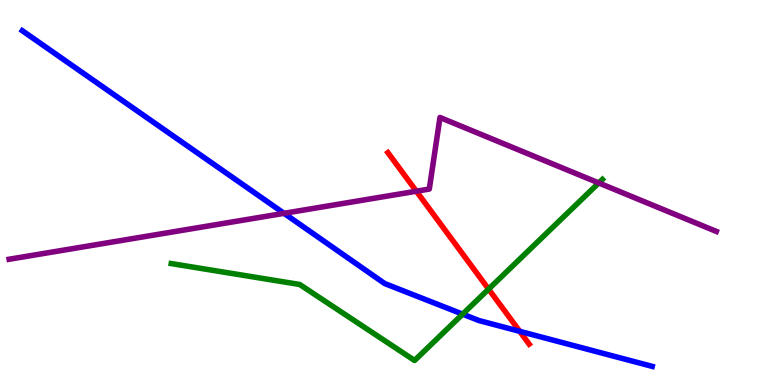[{'lines': ['blue', 'red'], 'intersections': [{'x': 6.71, 'y': 1.39}]}, {'lines': ['green', 'red'], 'intersections': [{'x': 6.3, 'y': 2.49}]}, {'lines': ['purple', 'red'], 'intersections': [{'x': 5.37, 'y': 5.03}]}, {'lines': ['blue', 'green'], 'intersections': [{'x': 5.97, 'y': 1.84}]}, {'lines': ['blue', 'purple'], 'intersections': [{'x': 3.66, 'y': 4.46}]}, {'lines': ['green', 'purple'], 'intersections': [{'x': 7.73, 'y': 5.25}]}]